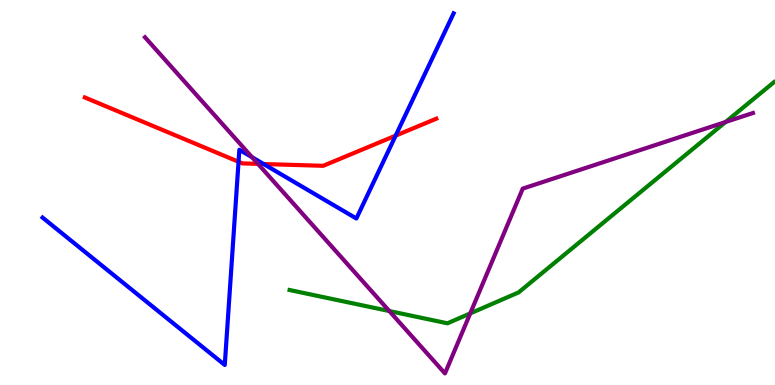[{'lines': ['blue', 'red'], 'intersections': [{'x': 3.08, 'y': 5.8}, {'x': 3.4, 'y': 5.74}, {'x': 5.11, 'y': 6.48}]}, {'lines': ['green', 'red'], 'intersections': []}, {'lines': ['purple', 'red'], 'intersections': [{'x': 3.33, 'y': 5.74}]}, {'lines': ['blue', 'green'], 'intersections': []}, {'lines': ['blue', 'purple'], 'intersections': [{'x': 3.25, 'y': 5.92}]}, {'lines': ['green', 'purple'], 'intersections': [{'x': 5.02, 'y': 1.92}, {'x': 6.07, 'y': 1.86}, {'x': 9.36, 'y': 6.83}]}]